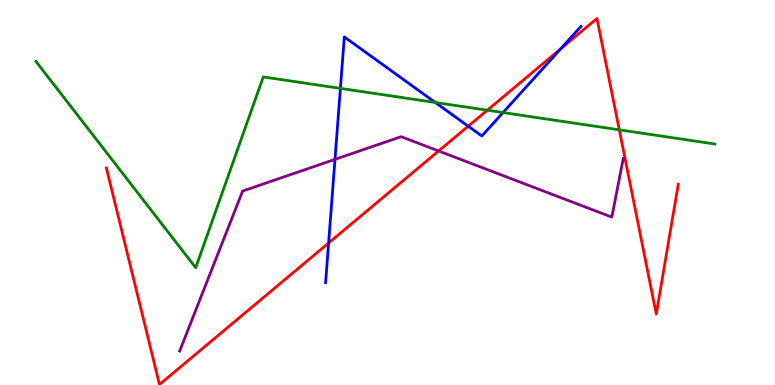[{'lines': ['blue', 'red'], 'intersections': [{'x': 4.24, 'y': 3.69}, {'x': 6.04, 'y': 6.72}, {'x': 7.24, 'y': 8.73}]}, {'lines': ['green', 'red'], 'intersections': [{'x': 6.29, 'y': 7.14}, {'x': 7.99, 'y': 6.63}]}, {'lines': ['purple', 'red'], 'intersections': [{'x': 5.66, 'y': 6.08}]}, {'lines': ['blue', 'green'], 'intersections': [{'x': 4.39, 'y': 7.7}, {'x': 5.62, 'y': 7.34}, {'x': 6.49, 'y': 7.08}]}, {'lines': ['blue', 'purple'], 'intersections': [{'x': 4.32, 'y': 5.86}]}, {'lines': ['green', 'purple'], 'intersections': []}]